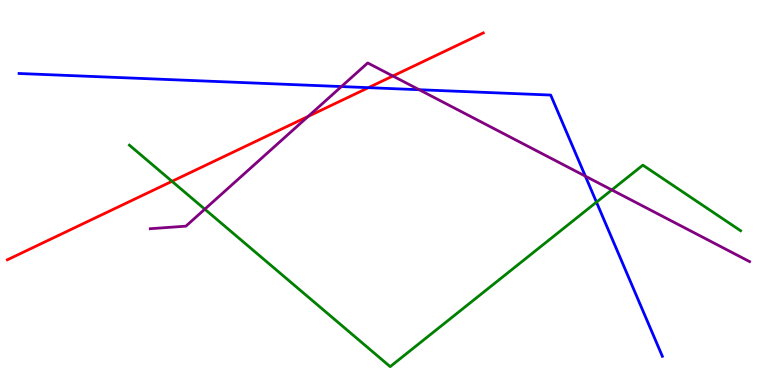[{'lines': ['blue', 'red'], 'intersections': [{'x': 4.75, 'y': 7.72}]}, {'lines': ['green', 'red'], 'intersections': [{'x': 2.22, 'y': 5.29}]}, {'lines': ['purple', 'red'], 'intersections': [{'x': 3.98, 'y': 6.98}, {'x': 5.07, 'y': 8.03}]}, {'lines': ['blue', 'green'], 'intersections': [{'x': 7.7, 'y': 4.75}]}, {'lines': ['blue', 'purple'], 'intersections': [{'x': 4.41, 'y': 7.75}, {'x': 5.41, 'y': 7.67}, {'x': 7.55, 'y': 5.42}]}, {'lines': ['green', 'purple'], 'intersections': [{'x': 2.64, 'y': 4.57}, {'x': 7.89, 'y': 5.07}]}]